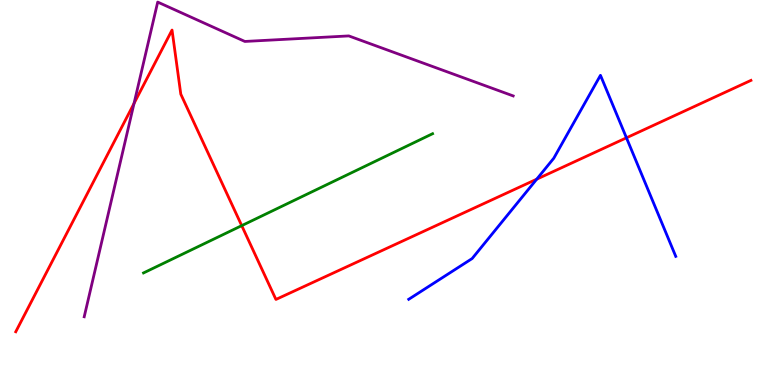[{'lines': ['blue', 'red'], 'intersections': [{'x': 6.93, 'y': 5.35}, {'x': 8.08, 'y': 6.42}]}, {'lines': ['green', 'red'], 'intersections': [{'x': 3.12, 'y': 4.14}]}, {'lines': ['purple', 'red'], 'intersections': [{'x': 1.73, 'y': 7.31}]}, {'lines': ['blue', 'green'], 'intersections': []}, {'lines': ['blue', 'purple'], 'intersections': []}, {'lines': ['green', 'purple'], 'intersections': []}]